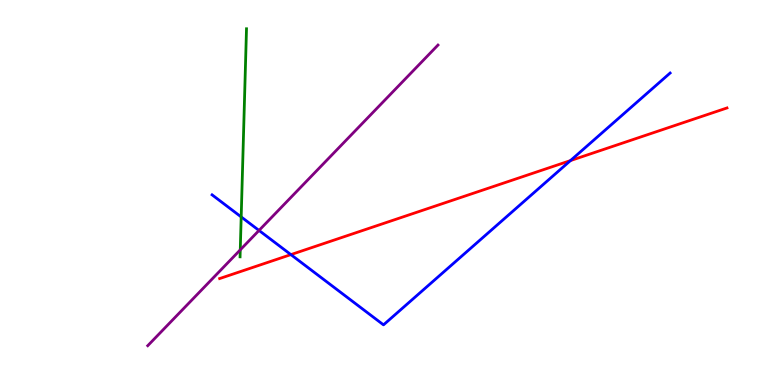[{'lines': ['blue', 'red'], 'intersections': [{'x': 3.75, 'y': 3.39}, {'x': 7.36, 'y': 5.83}]}, {'lines': ['green', 'red'], 'intersections': []}, {'lines': ['purple', 'red'], 'intersections': []}, {'lines': ['blue', 'green'], 'intersections': [{'x': 3.11, 'y': 4.37}]}, {'lines': ['blue', 'purple'], 'intersections': [{'x': 3.34, 'y': 4.01}]}, {'lines': ['green', 'purple'], 'intersections': [{'x': 3.1, 'y': 3.51}]}]